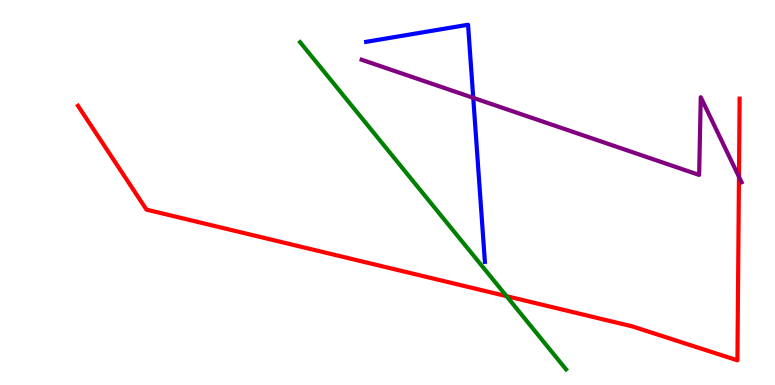[{'lines': ['blue', 'red'], 'intersections': []}, {'lines': ['green', 'red'], 'intersections': [{'x': 6.54, 'y': 2.31}]}, {'lines': ['purple', 'red'], 'intersections': [{'x': 9.53, 'y': 5.41}]}, {'lines': ['blue', 'green'], 'intersections': []}, {'lines': ['blue', 'purple'], 'intersections': [{'x': 6.11, 'y': 7.46}]}, {'lines': ['green', 'purple'], 'intersections': []}]